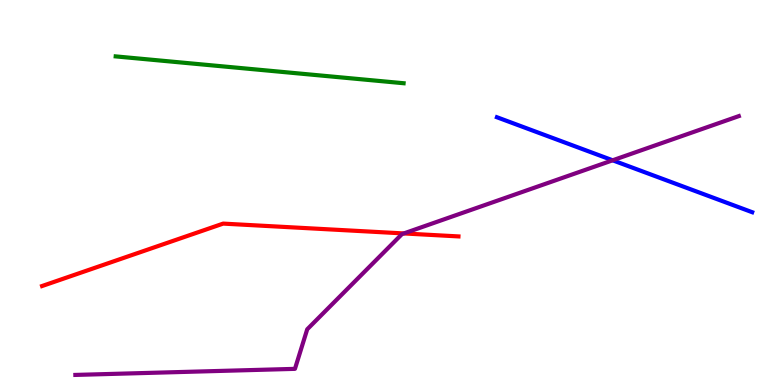[{'lines': ['blue', 'red'], 'intersections': []}, {'lines': ['green', 'red'], 'intersections': []}, {'lines': ['purple', 'red'], 'intersections': [{'x': 5.21, 'y': 3.94}]}, {'lines': ['blue', 'green'], 'intersections': []}, {'lines': ['blue', 'purple'], 'intersections': [{'x': 7.91, 'y': 5.84}]}, {'lines': ['green', 'purple'], 'intersections': []}]